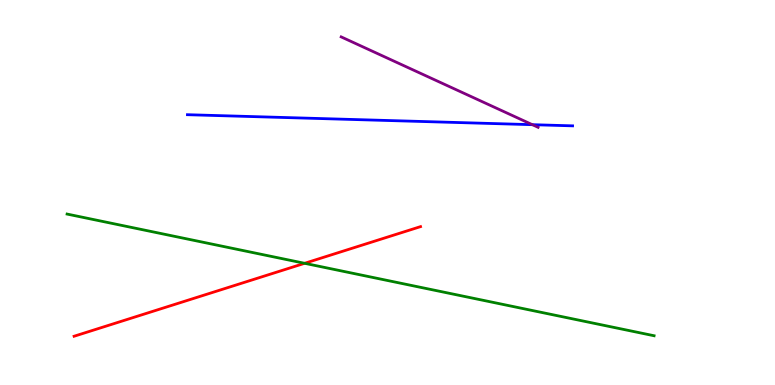[{'lines': ['blue', 'red'], 'intersections': []}, {'lines': ['green', 'red'], 'intersections': [{'x': 3.93, 'y': 3.16}]}, {'lines': ['purple', 'red'], 'intersections': []}, {'lines': ['blue', 'green'], 'intersections': []}, {'lines': ['blue', 'purple'], 'intersections': [{'x': 6.87, 'y': 6.76}]}, {'lines': ['green', 'purple'], 'intersections': []}]